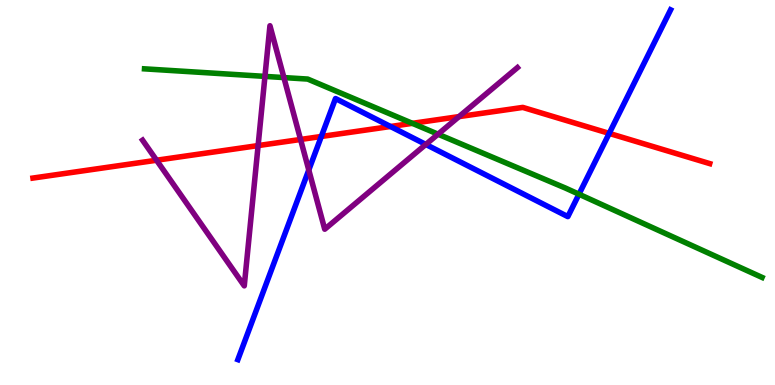[{'lines': ['blue', 'red'], 'intersections': [{'x': 4.15, 'y': 6.46}, {'x': 5.04, 'y': 6.71}, {'x': 7.86, 'y': 6.54}]}, {'lines': ['green', 'red'], 'intersections': [{'x': 5.32, 'y': 6.8}]}, {'lines': ['purple', 'red'], 'intersections': [{'x': 2.02, 'y': 5.84}, {'x': 3.33, 'y': 6.22}, {'x': 3.88, 'y': 6.38}, {'x': 5.92, 'y': 6.97}]}, {'lines': ['blue', 'green'], 'intersections': [{'x': 7.47, 'y': 4.96}]}, {'lines': ['blue', 'purple'], 'intersections': [{'x': 3.98, 'y': 5.58}, {'x': 5.49, 'y': 6.25}]}, {'lines': ['green', 'purple'], 'intersections': [{'x': 3.42, 'y': 8.02}, {'x': 3.66, 'y': 7.98}, {'x': 5.65, 'y': 6.51}]}]